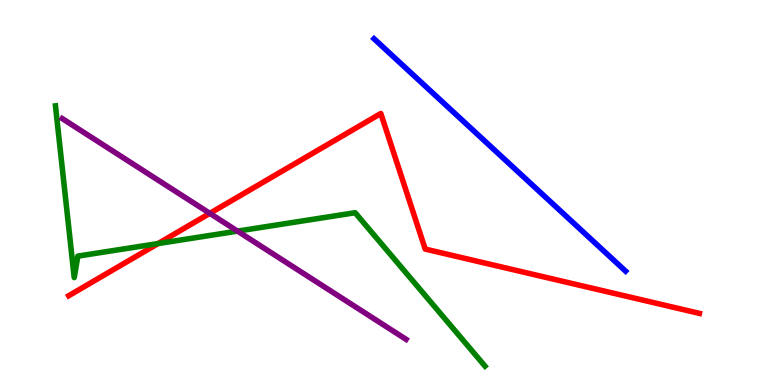[{'lines': ['blue', 'red'], 'intersections': []}, {'lines': ['green', 'red'], 'intersections': [{'x': 2.04, 'y': 3.67}]}, {'lines': ['purple', 'red'], 'intersections': [{'x': 2.71, 'y': 4.46}]}, {'lines': ['blue', 'green'], 'intersections': []}, {'lines': ['blue', 'purple'], 'intersections': []}, {'lines': ['green', 'purple'], 'intersections': [{'x': 3.06, 'y': 4.0}]}]